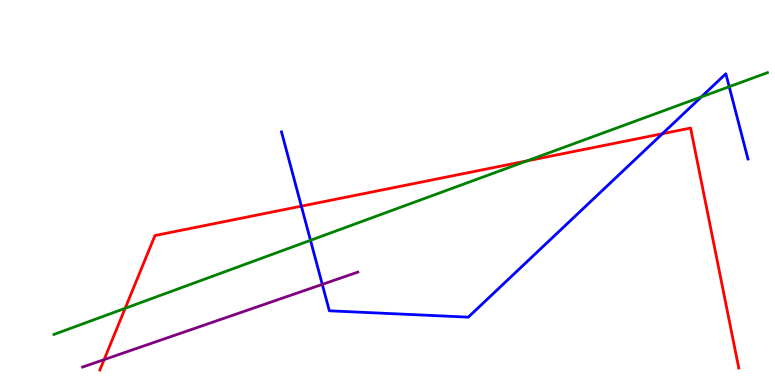[{'lines': ['blue', 'red'], 'intersections': [{'x': 3.89, 'y': 4.65}, {'x': 8.55, 'y': 6.53}]}, {'lines': ['green', 'red'], 'intersections': [{'x': 1.61, 'y': 1.99}, {'x': 6.8, 'y': 5.82}]}, {'lines': ['purple', 'red'], 'intersections': [{'x': 1.34, 'y': 0.659}]}, {'lines': ['blue', 'green'], 'intersections': [{'x': 4.01, 'y': 3.76}, {'x': 9.05, 'y': 7.48}, {'x': 9.41, 'y': 7.75}]}, {'lines': ['blue', 'purple'], 'intersections': [{'x': 4.16, 'y': 2.61}]}, {'lines': ['green', 'purple'], 'intersections': []}]